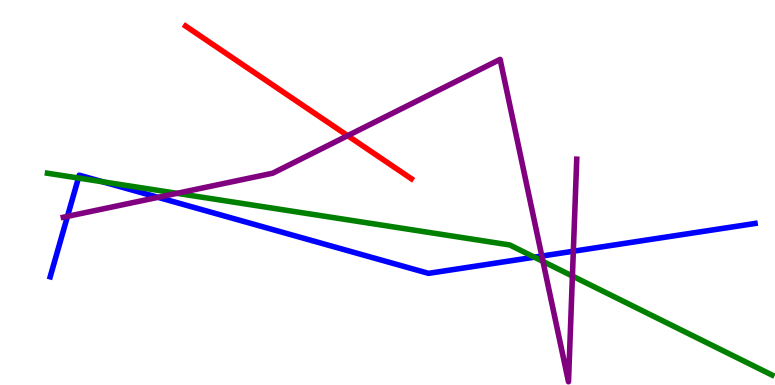[{'lines': ['blue', 'red'], 'intersections': []}, {'lines': ['green', 'red'], 'intersections': []}, {'lines': ['purple', 'red'], 'intersections': [{'x': 4.49, 'y': 6.48}]}, {'lines': ['blue', 'green'], 'intersections': [{'x': 1.01, 'y': 5.38}, {'x': 1.33, 'y': 5.28}, {'x': 6.9, 'y': 3.32}]}, {'lines': ['blue', 'purple'], 'intersections': [{'x': 0.87, 'y': 4.38}, {'x': 2.04, 'y': 4.87}, {'x': 6.99, 'y': 3.35}, {'x': 7.4, 'y': 3.47}]}, {'lines': ['green', 'purple'], 'intersections': [{'x': 2.28, 'y': 4.98}, {'x': 7.01, 'y': 3.21}, {'x': 7.39, 'y': 2.83}]}]